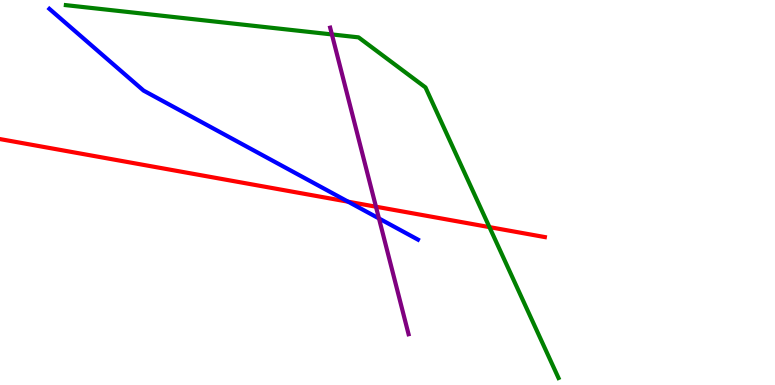[{'lines': ['blue', 'red'], 'intersections': [{'x': 4.49, 'y': 4.76}]}, {'lines': ['green', 'red'], 'intersections': [{'x': 6.32, 'y': 4.1}]}, {'lines': ['purple', 'red'], 'intersections': [{'x': 4.85, 'y': 4.63}]}, {'lines': ['blue', 'green'], 'intersections': []}, {'lines': ['blue', 'purple'], 'intersections': [{'x': 4.89, 'y': 4.33}]}, {'lines': ['green', 'purple'], 'intersections': [{'x': 4.28, 'y': 9.11}]}]